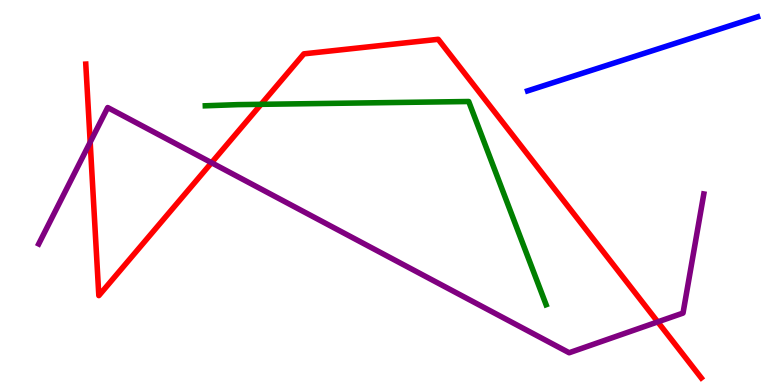[{'lines': ['blue', 'red'], 'intersections': []}, {'lines': ['green', 'red'], 'intersections': [{'x': 3.37, 'y': 7.29}]}, {'lines': ['purple', 'red'], 'intersections': [{'x': 1.16, 'y': 6.31}, {'x': 2.73, 'y': 5.77}, {'x': 8.49, 'y': 1.64}]}, {'lines': ['blue', 'green'], 'intersections': []}, {'lines': ['blue', 'purple'], 'intersections': []}, {'lines': ['green', 'purple'], 'intersections': []}]